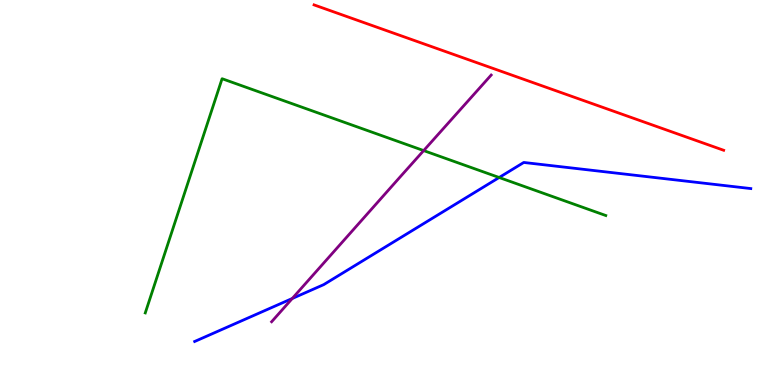[{'lines': ['blue', 'red'], 'intersections': []}, {'lines': ['green', 'red'], 'intersections': []}, {'lines': ['purple', 'red'], 'intersections': []}, {'lines': ['blue', 'green'], 'intersections': [{'x': 6.44, 'y': 5.39}]}, {'lines': ['blue', 'purple'], 'intersections': [{'x': 3.77, 'y': 2.25}]}, {'lines': ['green', 'purple'], 'intersections': [{'x': 5.47, 'y': 6.09}]}]